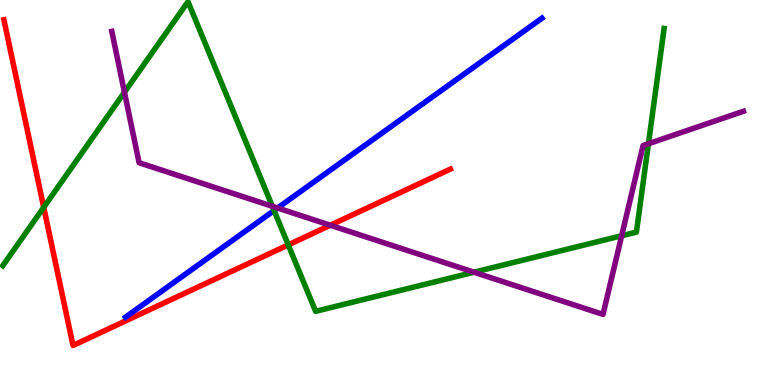[{'lines': ['blue', 'red'], 'intersections': []}, {'lines': ['green', 'red'], 'intersections': [{'x': 0.564, 'y': 4.61}, {'x': 3.72, 'y': 3.64}]}, {'lines': ['purple', 'red'], 'intersections': [{'x': 4.26, 'y': 4.15}]}, {'lines': ['blue', 'green'], 'intersections': [{'x': 3.54, 'y': 4.53}]}, {'lines': ['blue', 'purple'], 'intersections': [{'x': 3.58, 'y': 4.6}]}, {'lines': ['green', 'purple'], 'intersections': [{'x': 1.61, 'y': 7.6}, {'x': 3.51, 'y': 4.64}, {'x': 6.12, 'y': 2.93}, {'x': 8.02, 'y': 3.88}, {'x': 8.37, 'y': 6.27}]}]